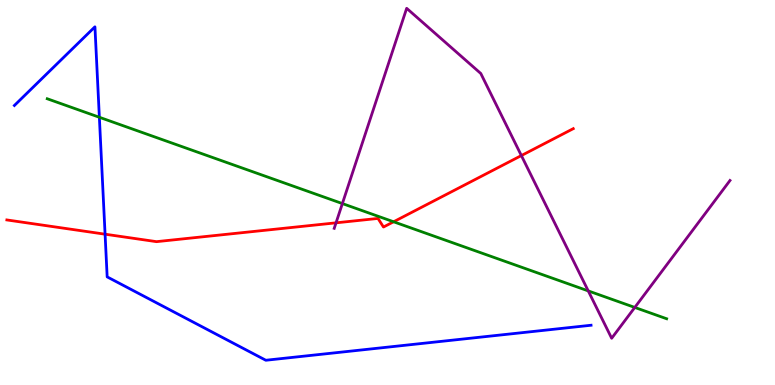[{'lines': ['blue', 'red'], 'intersections': [{'x': 1.36, 'y': 3.92}]}, {'lines': ['green', 'red'], 'intersections': [{'x': 5.08, 'y': 4.24}]}, {'lines': ['purple', 'red'], 'intersections': [{'x': 4.34, 'y': 4.21}, {'x': 6.73, 'y': 5.96}]}, {'lines': ['blue', 'green'], 'intersections': [{'x': 1.28, 'y': 6.95}]}, {'lines': ['blue', 'purple'], 'intersections': []}, {'lines': ['green', 'purple'], 'intersections': [{'x': 4.42, 'y': 4.71}, {'x': 7.59, 'y': 2.44}, {'x': 8.19, 'y': 2.01}]}]